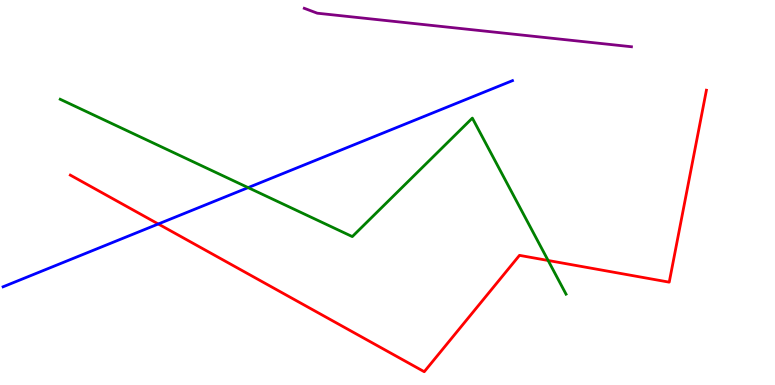[{'lines': ['blue', 'red'], 'intersections': [{'x': 2.04, 'y': 4.18}]}, {'lines': ['green', 'red'], 'intersections': [{'x': 7.07, 'y': 3.23}]}, {'lines': ['purple', 'red'], 'intersections': []}, {'lines': ['blue', 'green'], 'intersections': [{'x': 3.2, 'y': 5.13}]}, {'lines': ['blue', 'purple'], 'intersections': []}, {'lines': ['green', 'purple'], 'intersections': []}]